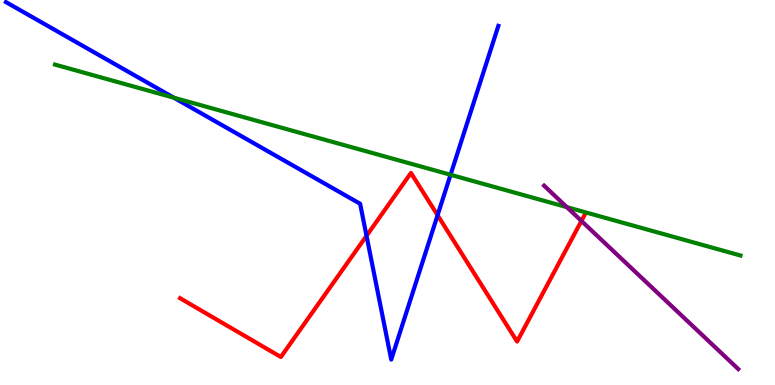[{'lines': ['blue', 'red'], 'intersections': [{'x': 4.73, 'y': 3.87}, {'x': 5.65, 'y': 4.41}]}, {'lines': ['green', 'red'], 'intersections': []}, {'lines': ['purple', 'red'], 'intersections': [{'x': 7.5, 'y': 4.26}]}, {'lines': ['blue', 'green'], 'intersections': [{'x': 2.24, 'y': 7.46}, {'x': 5.81, 'y': 5.46}]}, {'lines': ['blue', 'purple'], 'intersections': []}, {'lines': ['green', 'purple'], 'intersections': [{'x': 7.31, 'y': 4.62}]}]